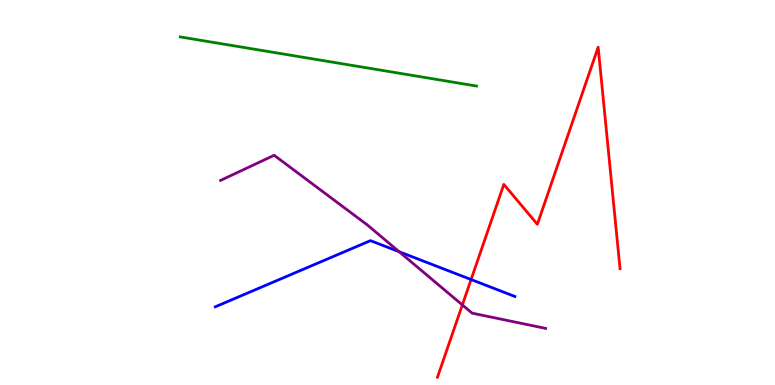[{'lines': ['blue', 'red'], 'intersections': [{'x': 6.08, 'y': 2.74}]}, {'lines': ['green', 'red'], 'intersections': []}, {'lines': ['purple', 'red'], 'intersections': [{'x': 5.97, 'y': 2.08}]}, {'lines': ['blue', 'green'], 'intersections': []}, {'lines': ['blue', 'purple'], 'intersections': [{'x': 5.15, 'y': 3.46}]}, {'lines': ['green', 'purple'], 'intersections': []}]